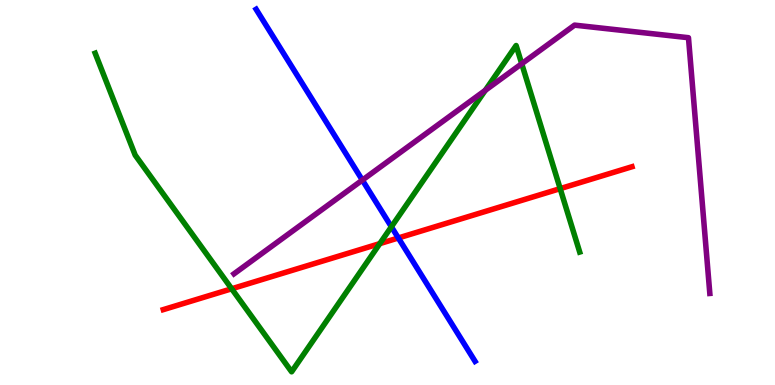[{'lines': ['blue', 'red'], 'intersections': [{'x': 5.14, 'y': 3.82}]}, {'lines': ['green', 'red'], 'intersections': [{'x': 2.99, 'y': 2.5}, {'x': 4.9, 'y': 3.67}, {'x': 7.23, 'y': 5.1}]}, {'lines': ['purple', 'red'], 'intersections': []}, {'lines': ['blue', 'green'], 'intersections': [{'x': 5.05, 'y': 4.11}]}, {'lines': ['blue', 'purple'], 'intersections': [{'x': 4.68, 'y': 5.32}]}, {'lines': ['green', 'purple'], 'intersections': [{'x': 6.26, 'y': 7.65}, {'x': 6.73, 'y': 8.34}]}]